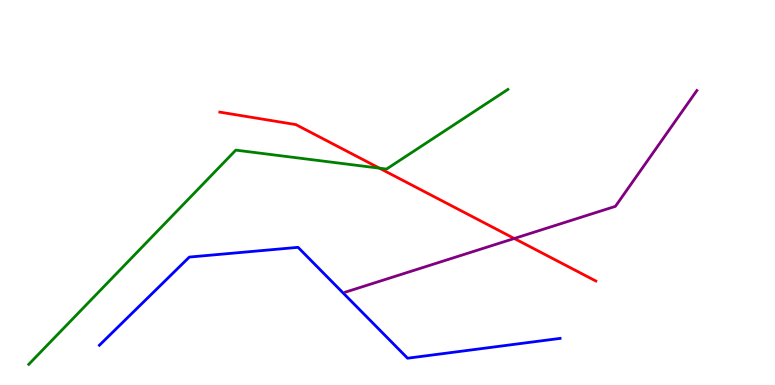[{'lines': ['blue', 'red'], 'intersections': []}, {'lines': ['green', 'red'], 'intersections': [{'x': 4.9, 'y': 5.63}]}, {'lines': ['purple', 'red'], 'intersections': [{'x': 6.64, 'y': 3.81}]}, {'lines': ['blue', 'green'], 'intersections': []}, {'lines': ['blue', 'purple'], 'intersections': []}, {'lines': ['green', 'purple'], 'intersections': []}]